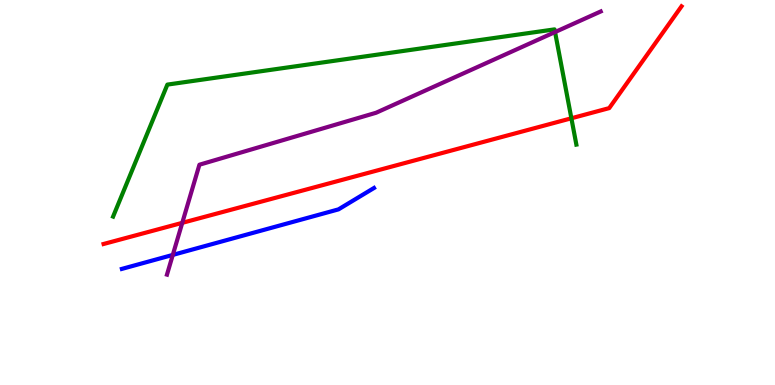[{'lines': ['blue', 'red'], 'intersections': []}, {'lines': ['green', 'red'], 'intersections': [{'x': 7.37, 'y': 6.93}]}, {'lines': ['purple', 'red'], 'intersections': [{'x': 2.35, 'y': 4.21}]}, {'lines': ['blue', 'green'], 'intersections': []}, {'lines': ['blue', 'purple'], 'intersections': [{'x': 2.23, 'y': 3.38}]}, {'lines': ['green', 'purple'], 'intersections': [{'x': 7.16, 'y': 9.17}]}]